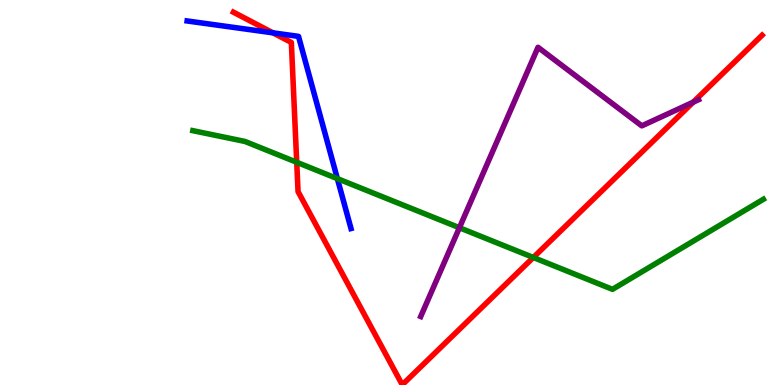[{'lines': ['blue', 'red'], 'intersections': [{'x': 3.52, 'y': 9.15}]}, {'lines': ['green', 'red'], 'intersections': [{'x': 3.83, 'y': 5.79}, {'x': 6.88, 'y': 3.31}]}, {'lines': ['purple', 'red'], 'intersections': [{'x': 8.94, 'y': 7.35}]}, {'lines': ['blue', 'green'], 'intersections': [{'x': 4.35, 'y': 5.36}]}, {'lines': ['blue', 'purple'], 'intersections': []}, {'lines': ['green', 'purple'], 'intersections': [{'x': 5.93, 'y': 4.08}]}]